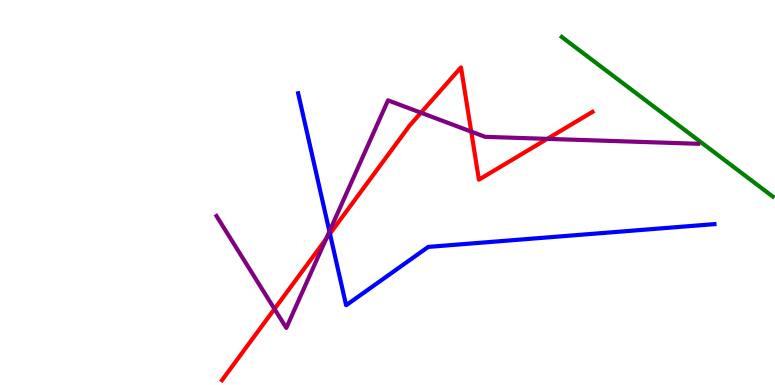[{'lines': ['blue', 'red'], 'intersections': [{'x': 4.26, 'y': 3.93}]}, {'lines': ['green', 'red'], 'intersections': []}, {'lines': ['purple', 'red'], 'intersections': [{'x': 3.54, 'y': 1.97}, {'x': 4.21, 'y': 3.79}, {'x': 5.43, 'y': 7.07}, {'x': 6.08, 'y': 6.58}, {'x': 7.06, 'y': 6.39}]}, {'lines': ['blue', 'green'], 'intersections': []}, {'lines': ['blue', 'purple'], 'intersections': [{'x': 4.25, 'y': 3.99}]}, {'lines': ['green', 'purple'], 'intersections': []}]